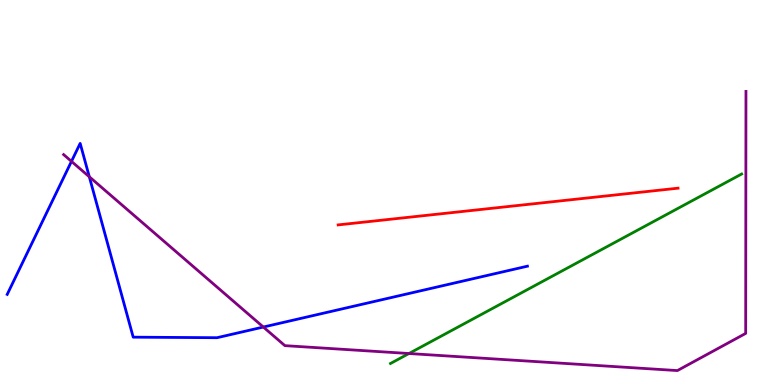[{'lines': ['blue', 'red'], 'intersections': []}, {'lines': ['green', 'red'], 'intersections': []}, {'lines': ['purple', 'red'], 'intersections': []}, {'lines': ['blue', 'green'], 'intersections': []}, {'lines': ['blue', 'purple'], 'intersections': [{'x': 0.922, 'y': 5.81}, {'x': 1.15, 'y': 5.41}, {'x': 3.4, 'y': 1.51}]}, {'lines': ['green', 'purple'], 'intersections': [{'x': 5.28, 'y': 0.818}]}]